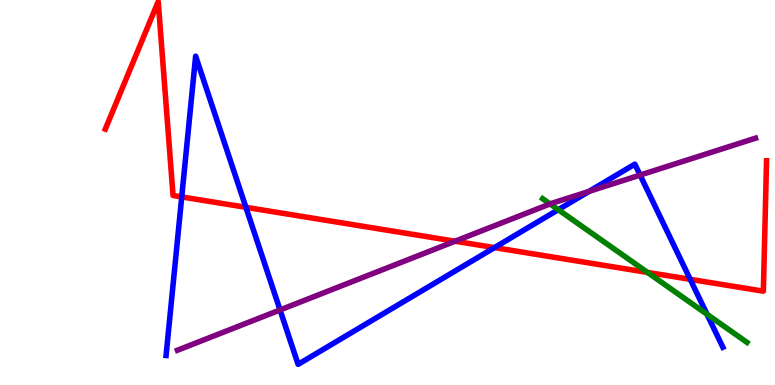[{'lines': ['blue', 'red'], 'intersections': [{'x': 2.34, 'y': 4.89}, {'x': 3.17, 'y': 4.62}, {'x': 6.38, 'y': 3.57}, {'x': 8.91, 'y': 2.74}]}, {'lines': ['green', 'red'], 'intersections': [{'x': 8.35, 'y': 2.92}]}, {'lines': ['purple', 'red'], 'intersections': [{'x': 5.87, 'y': 3.73}]}, {'lines': ['blue', 'green'], 'intersections': [{'x': 7.2, 'y': 4.55}, {'x': 9.12, 'y': 1.84}]}, {'lines': ['blue', 'purple'], 'intersections': [{'x': 3.61, 'y': 1.95}, {'x': 7.6, 'y': 5.03}, {'x': 8.26, 'y': 5.45}]}, {'lines': ['green', 'purple'], 'intersections': [{'x': 7.1, 'y': 4.7}]}]